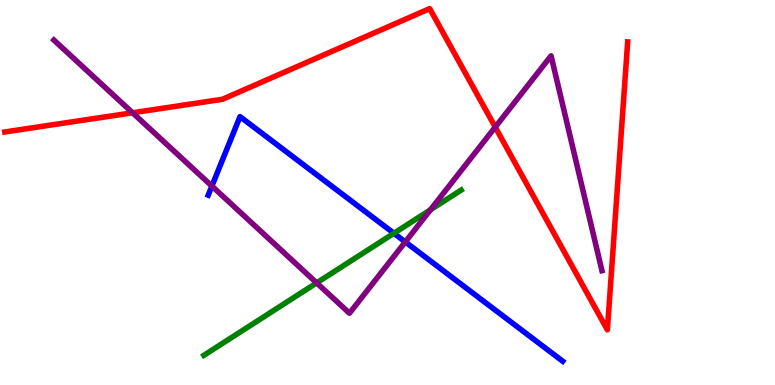[{'lines': ['blue', 'red'], 'intersections': []}, {'lines': ['green', 'red'], 'intersections': []}, {'lines': ['purple', 'red'], 'intersections': [{'x': 1.71, 'y': 7.07}, {'x': 6.39, 'y': 6.7}]}, {'lines': ['blue', 'green'], 'intersections': [{'x': 5.08, 'y': 3.94}]}, {'lines': ['blue', 'purple'], 'intersections': [{'x': 2.73, 'y': 5.17}, {'x': 5.23, 'y': 3.72}]}, {'lines': ['green', 'purple'], 'intersections': [{'x': 4.09, 'y': 2.65}, {'x': 5.55, 'y': 4.55}]}]